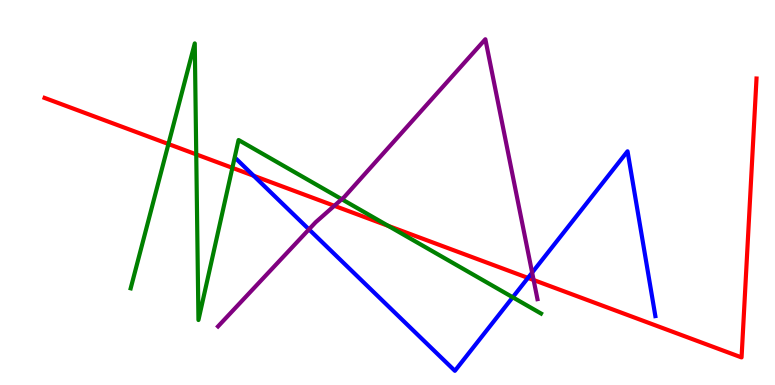[{'lines': ['blue', 'red'], 'intersections': [{'x': 3.27, 'y': 5.43}, {'x': 6.81, 'y': 2.78}]}, {'lines': ['green', 'red'], 'intersections': [{'x': 2.17, 'y': 6.26}, {'x': 2.53, 'y': 5.99}, {'x': 3.0, 'y': 5.64}, {'x': 5.01, 'y': 4.13}]}, {'lines': ['purple', 'red'], 'intersections': [{'x': 4.31, 'y': 4.65}, {'x': 6.89, 'y': 2.73}]}, {'lines': ['blue', 'green'], 'intersections': [{'x': 6.62, 'y': 2.28}]}, {'lines': ['blue', 'purple'], 'intersections': [{'x': 3.99, 'y': 4.04}, {'x': 6.87, 'y': 2.92}]}, {'lines': ['green', 'purple'], 'intersections': [{'x': 4.41, 'y': 4.83}]}]